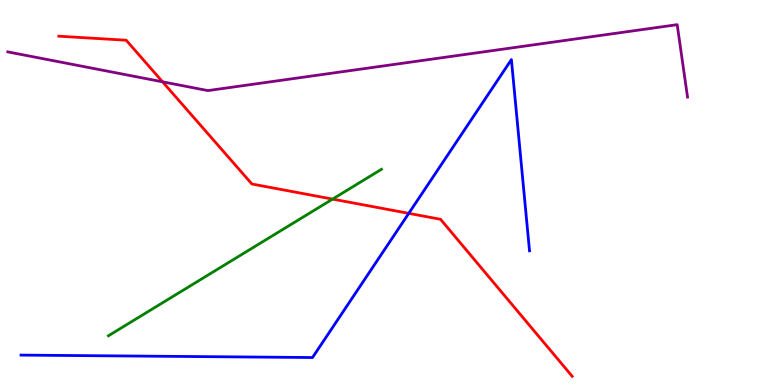[{'lines': ['blue', 'red'], 'intersections': [{'x': 5.27, 'y': 4.46}]}, {'lines': ['green', 'red'], 'intersections': [{'x': 4.29, 'y': 4.83}]}, {'lines': ['purple', 'red'], 'intersections': [{'x': 2.1, 'y': 7.87}]}, {'lines': ['blue', 'green'], 'intersections': []}, {'lines': ['blue', 'purple'], 'intersections': []}, {'lines': ['green', 'purple'], 'intersections': []}]